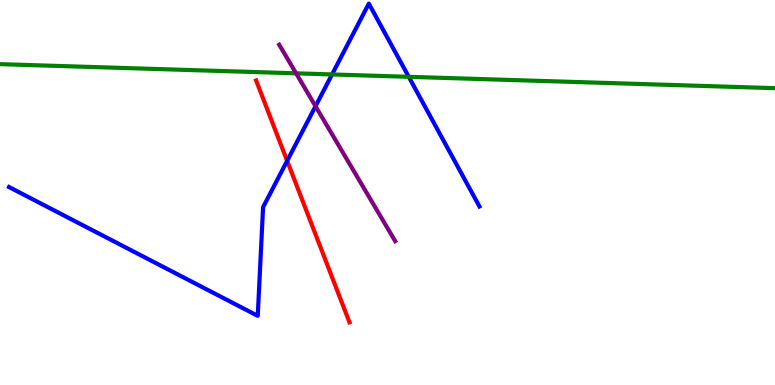[{'lines': ['blue', 'red'], 'intersections': [{'x': 3.71, 'y': 5.82}]}, {'lines': ['green', 'red'], 'intersections': []}, {'lines': ['purple', 'red'], 'intersections': []}, {'lines': ['blue', 'green'], 'intersections': [{'x': 4.28, 'y': 8.07}, {'x': 5.27, 'y': 8.0}]}, {'lines': ['blue', 'purple'], 'intersections': [{'x': 4.07, 'y': 7.24}]}, {'lines': ['green', 'purple'], 'intersections': [{'x': 3.82, 'y': 8.1}]}]